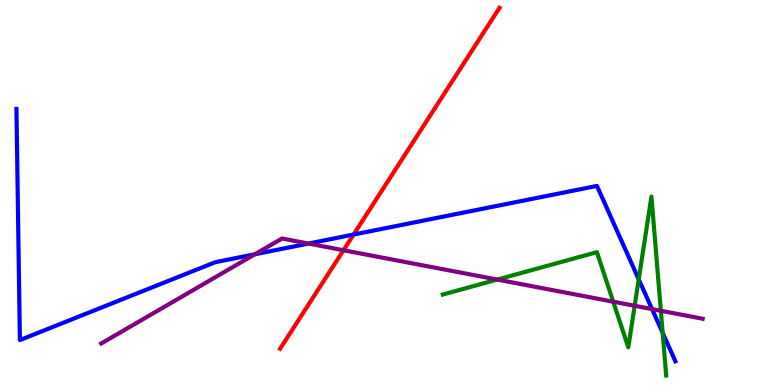[{'lines': ['blue', 'red'], 'intersections': [{'x': 4.56, 'y': 3.91}]}, {'lines': ['green', 'red'], 'intersections': []}, {'lines': ['purple', 'red'], 'intersections': [{'x': 4.43, 'y': 3.5}]}, {'lines': ['blue', 'green'], 'intersections': [{'x': 8.24, 'y': 2.74}, {'x': 8.55, 'y': 1.35}]}, {'lines': ['blue', 'purple'], 'intersections': [{'x': 3.29, 'y': 3.4}, {'x': 3.98, 'y': 3.67}, {'x': 8.41, 'y': 1.97}]}, {'lines': ['green', 'purple'], 'intersections': [{'x': 6.42, 'y': 2.74}, {'x': 7.91, 'y': 2.16}, {'x': 8.19, 'y': 2.06}, {'x': 8.53, 'y': 1.93}]}]